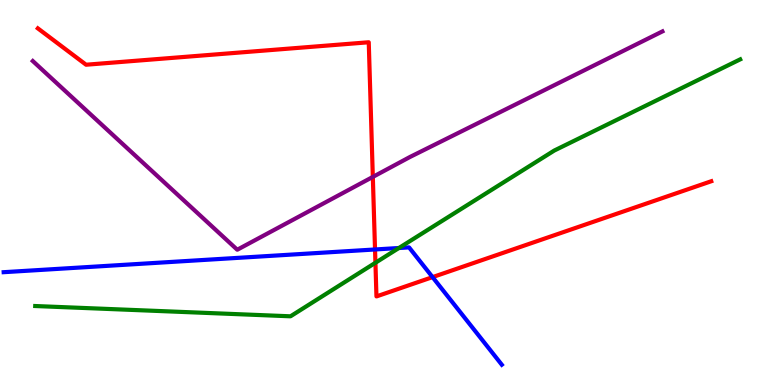[{'lines': ['blue', 'red'], 'intersections': [{'x': 4.84, 'y': 3.52}, {'x': 5.58, 'y': 2.8}]}, {'lines': ['green', 'red'], 'intersections': [{'x': 4.84, 'y': 3.17}]}, {'lines': ['purple', 'red'], 'intersections': [{'x': 4.81, 'y': 5.4}]}, {'lines': ['blue', 'green'], 'intersections': [{'x': 5.15, 'y': 3.56}]}, {'lines': ['blue', 'purple'], 'intersections': []}, {'lines': ['green', 'purple'], 'intersections': []}]